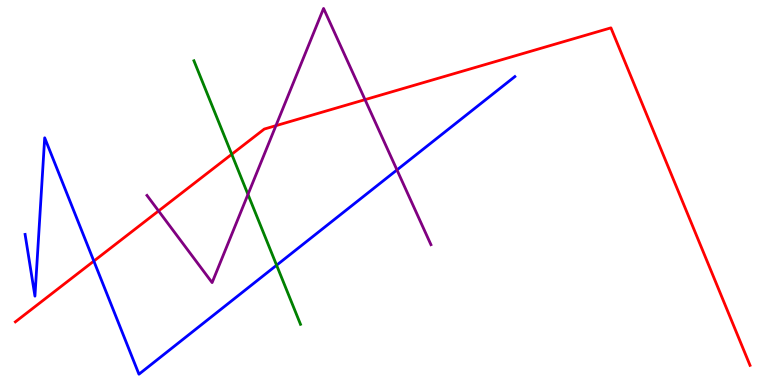[{'lines': ['blue', 'red'], 'intersections': [{'x': 1.21, 'y': 3.22}]}, {'lines': ['green', 'red'], 'intersections': [{'x': 2.99, 'y': 5.99}]}, {'lines': ['purple', 'red'], 'intersections': [{'x': 2.05, 'y': 4.52}, {'x': 3.56, 'y': 6.74}, {'x': 4.71, 'y': 7.41}]}, {'lines': ['blue', 'green'], 'intersections': [{'x': 3.57, 'y': 3.11}]}, {'lines': ['blue', 'purple'], 'intersections': [{'x': 5.12, 'y': 5.59}]}, {'lines': ['green', 'purple'], 'intersections': [{'x': 3.2, 'y': 4.95}]}]